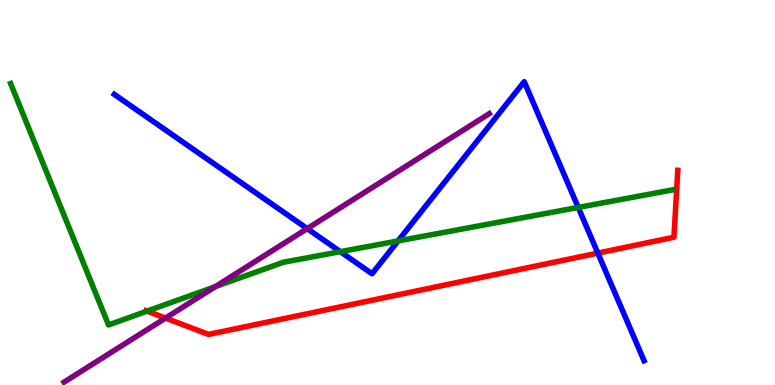[{'lines': ['blue', 'red'], 'intersections': [{'x': 7.71, 'y': 3.43}]}, {'lines': ['green', 'red'], 'intersections': [{'x': 1.9, 'y': 1.92}]}, {'lines': ['purple', 'red'], 'intersections': [{'x': 2.14, 'y': 1.74}]}, {'lines': ['blue', 'green'], 'intersections': [{'x': 4.39, 'y': 3.46}, {'x': 5.14, 'y': 3.74}, {'x': 7.46, 'y': 4.61}]}, {'lines': ['blue', 'purple'], 'intersections': [{'x': 3.96, 'y': 4.06}]}, {'lines': ['green', 'purple'], 'intersections': [{'x': 2.78, 'y': 2.55}]}]